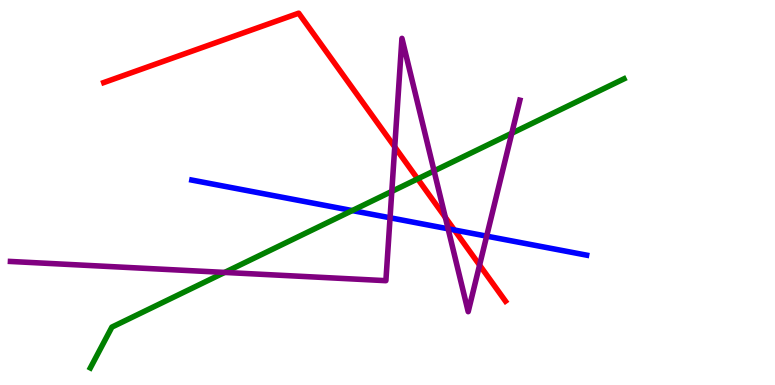[{'lines': ['blue', 'red'], 'intersections': [{'x': 5.86, 'y': 4.03}]}, {'lines': ['green', 'red'], 'intersections': [{'x': 5.39, 'y': 5.35}]}, {'lines': ['purple', 'red'], 'intersections': [{'x': 5.09, 'y': 6.18}, {'x': 5.75, 'y': 4.35}, {'x': 6.19, 'y': 3.11}]}, {'lines': ['blue', 'green'], 'intersections': [{'x': 4.55, 'y': 4.53}]}, {'lines': ['blue', 'purple'], 'intersections': [{'x': 5.03, 'y': 4.34}, {'x': 5.78, 'y': 4.06}, {'x': 6.28, 'y': 3.87}]}, {'lines': ['green', 'purple'], 'intersections': [{'x': 2.9, 'y': 2.92}, {'x': 5.06, 'y': 5.03}, {'x': 5.6, 'y': 5.56}, {'x': 6.6, 'y': 6.54}]}]